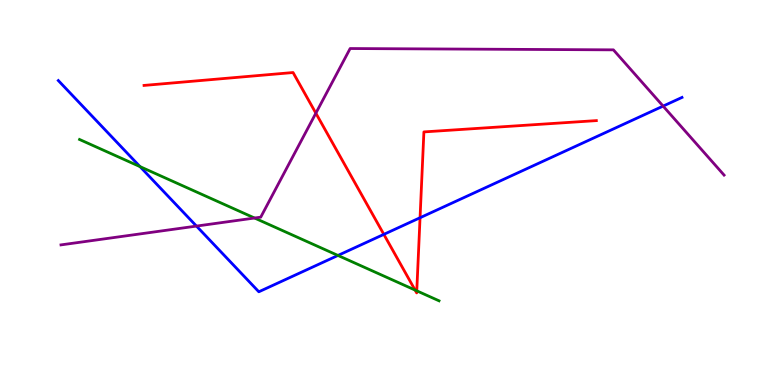[{'lines': ['blue', 'red'], 'intersections': [{'x': 4.95, 'y': 3.91}, {'x': 5.42, 'y': 4.34}]}, {'lines': ['green', 'red'], 'intersections': [{'x': 5.36, 'y': 2.47}, {'x': 5.38, 'y': 2.45}]}, {'lines': ['purple', 'red'], 'intersections': [{'x': 4.08, 'y': 7.06}]}, {'lines': ['blue', 'green'], 'intersections': [{'x': 1.81, 'y': 5.67}, {'x': 4.36, 'y': 3.37}]}, {'lines': ['blue', 'purple'], 'intersections': [{'x': 2.54, 'y': 4.13}, {'x': 8.56, 'y': 7.24}]}, {'lines': ['green', 'purple'], 'intersections': [{'x': 3.28, 'y': 4.34}]}]